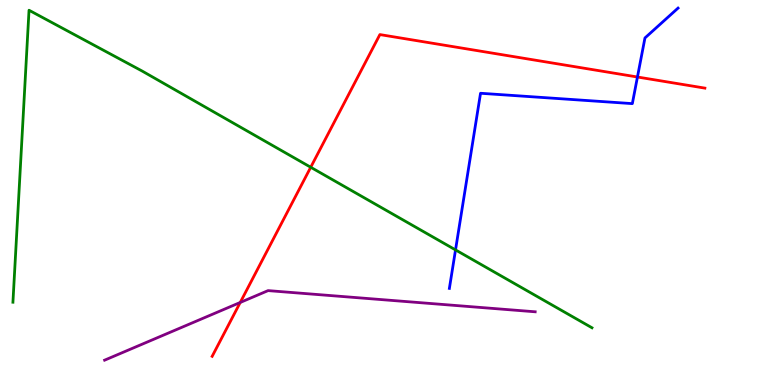[{'lines': ['blue', 'red'], 'intersections': [{'x': 8.23, 'y': 8.0}]}, {'lines': ['green', 'red'], 'intersections': [{'x': 4.01, 'y': 5.66}]}, {'lines': ['purple', 'red'], 'intersections': [{'x': 3.1, 'y': 2.14}]}, {'lines': ['blue', 'green'], 'intersections': [{'x': 5.88, 'y': 3.51}]}, {'lines': ['blue', 'purple'], 'intersections': []}, {'lines': ['green', 'purple'], 'intersections': []}]